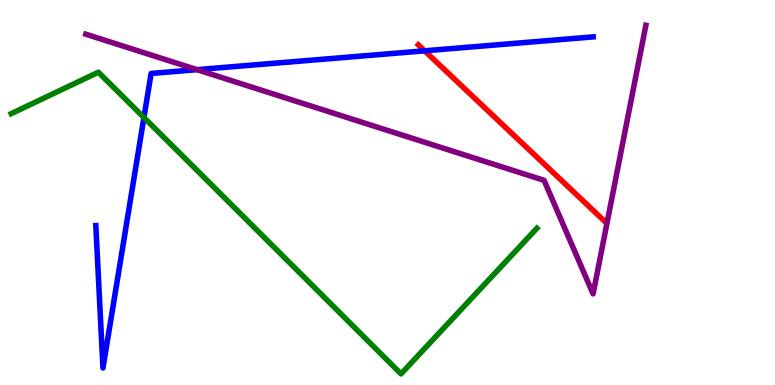[{'lines': ['blue', 'red'], 'intersections': [{'x': 5.48, 'y': 8.68}]}, {'lines': ['green', 'red'], 'intersections': []}, {'lines': ['purple', 'red'], 'intersections': []}, {'lines': ['blue', 'green'], 'intersections': [{'x': 1.86, 'y': 6.95}]}, {'lines': ['blue', 'purple'], 'intersections': [{'x': 2.54, 'y': 8.19}]}, {'lines': ['green', 'purple'], 'intersections': []}]